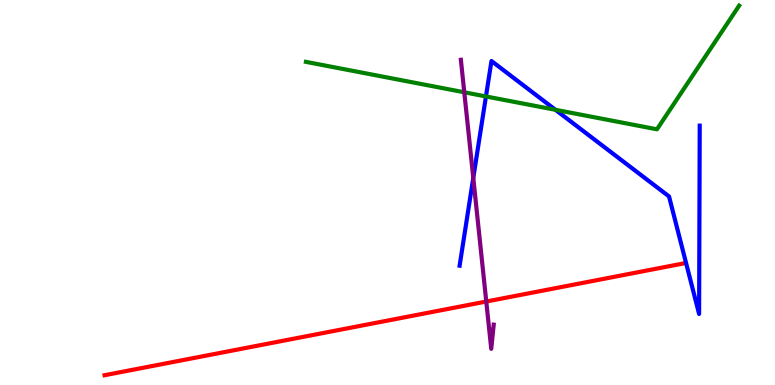[{'lines': ['blue', 'red'], 'intersections': []}, {'lines': ['green', 'red'], 'intersections': []}, {'lines': ['purple', 'red'], 'intersections': [{'x': 6.27, 'y': 2.17}]}, {'lines': ['blue', 'green'], 'intersections': [{'x': 6.27, 'y': 7.49}, {'x': 7.17, 'y': 7.15}]}, {'lines': ['blue', 'purple'], 'intersections': [{'x': 6.11, 'y': 5.38}]}, {'lines': ['green', 'purple'], 'intersections': [{'x': 5.99, 'y': 7.6}]}]